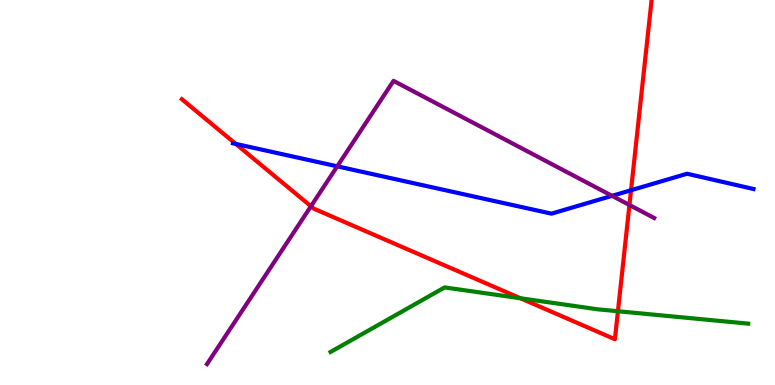[{'lines': ['blue', 'red'], 'intersections': [{'x': 3.04, 'y': 6.26}, {'x': 8.14, 'y': 5.06}]}, {'lines': ['green', 'red'], 'intersections': [{'x': 6.71, 'y': 2.25}, {'x': 7.97, 'y': 1.92}]}, {'lines': ['purple', 'red'], 'intersections': [{'x': 4.01, 'y': 4.64}, {'x': 8.12, 'y': 4.68}]}, {'lines': ['blue', 'green'], 'intersections': []}, {'lines': ['blue', 'purple'], 'intersections': [{'x': 4.35, 'y': 5.68}, {'x': 7.9, 'y': 4.91}]}, {'lines': ['green', 'purple'], 'intersections': []}]